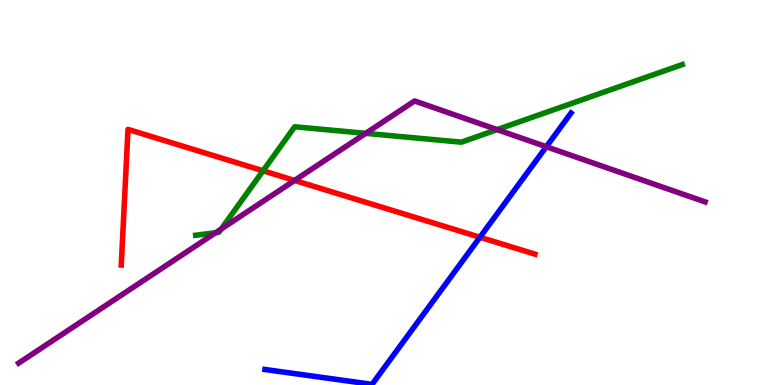[{'lines': ['blue', 'red'], 'intersections': [{'x': 6.19, 'y': 3.84}]}, {'lines': ['green', 'red'], 'intersections': [{'x': 3.39, 'y': 5.56}]}, {'lines': ['purple', 'red'], 'intersections': [{'x': 3.8, 'y': 5.31}]}, {'lines': ['blue', 'green'], 'intersections': []}, {'lines': ['blue', 'purple'], 'intersections': [{'x': 7.05, 'y': 6.19}]}, {'lines': ['green', 'purple'], 'intersections': [{'x': 2.78, 'y': 3.96}, {'x': 2.85, 'y': 4.05}, {'x': 4.72, 'y': 6.54}, {'x': 6.41, 'y': 6.63}]}]